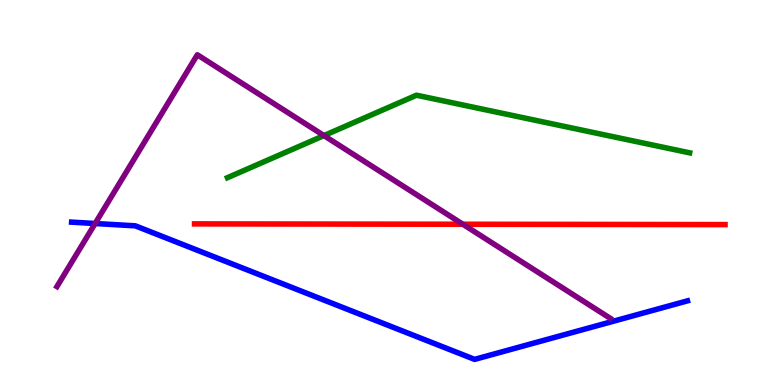[{'lines': ['blue', 'red'], 'intersections': []}, {'lines': ['green', 'red'], 'intersections': []}, {'lines': ['purple', 'red'], 'intersections': [{'x': 5.97, 'y': 4.18}]}, {'lines': ['blue', 'green'], 'intersections': []}, {'lines': ['blue', 'purple'], 'intersections': [{'x': 1.23, 'y': 4.19}]}, {'lines': ['green', 'purple'], 'intersections': [{'x': 4.18, 'y': 6.48}]}]